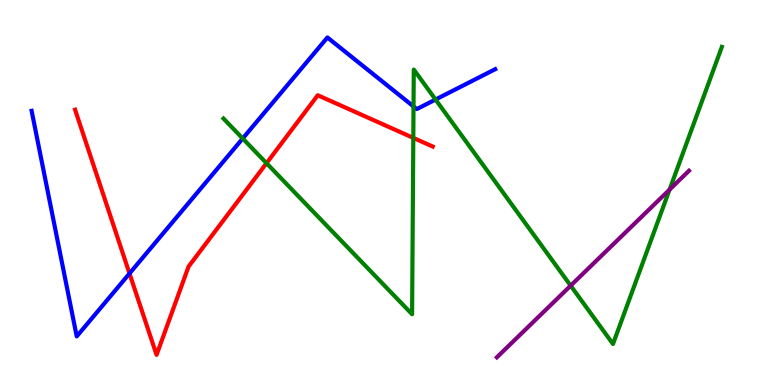[{'lines': ['blue', 'red'], 'intersections': [{'x': 1.67, 'y': 2.9}]}, {'lines': ['green', 'red'], 'intersections': [{'x': 3.44, 'y': 5.76}, {'x': 5.33, 'y': 6.42}]}, {'lines': ['purple', 'red'], 'intersections': []}, {'lines': ['blue', 'green'], 'intersections': [{'x': 3.13, 'y': 6.4}, {'x': 5.34, 'y': 7.24}, {'x': 5.62, 'y': 7.41}]}, {'lines': ['blue', 'purple'], 'intersections': []}, {'lines': ['green', 'purple'], 'intersections': [{'x': 7.36, 'y': 2.58}, {'x': 8.64, 'y': 5.07}]}]